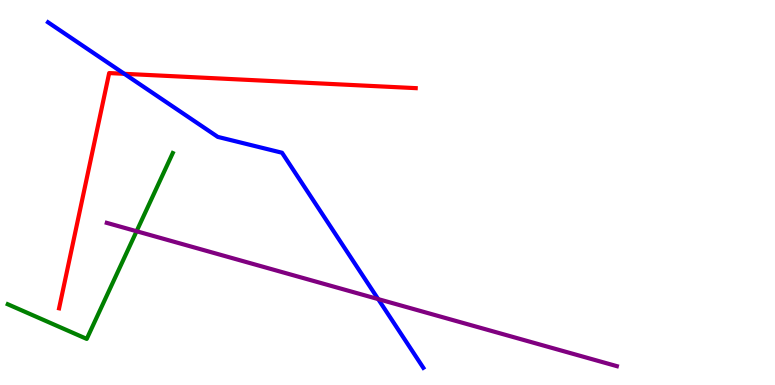[{'lines': ['blue', 'red'], 'intersections': [{'x': 1.6, 'y': 8.08}]}, {'lines': ['green', 'red'], 'intersections': []}, {'lines': ['purple', 'red'], 'intersections': []}, {'lines': ['blue', 'green'], 'intersections': []}, {'lines': ['blue', 'purple'], 'intersections': [{'x': 4.88, 'y': 2.23}]}, {'lines': ['green', 'purple'], 'intersections': [{'x': 1.76, 'y': 3.99}]}]